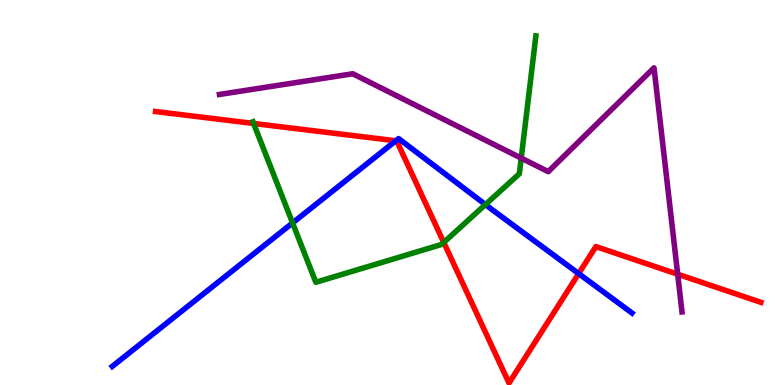[{'lines': ['blue', 'red'], 'intersections': [{'x': 5.11, 'y': 6.34}, {'x': 7.47, 'y': 2.89}]}, {'lines': ['green', 'red'], 'intersections': [{'x': 3.27, 'y': 6.79}, {'x': 5.73, 'y': 3.7}]}, {'lines': ['purple', 'red'], 'intersections': [{'x': 8.74, 'y': 2.88}]}, {'lines': ['blue', 'green'], 'intersections': [{'x': 3.78, 'y': 4.21}, {'x': 6.26, 'y': 4.69}]}, {'lines': ['blue', 'purple'], 'intersections': []}, {'lines': ['green', 'purple'], 'intersections': [{'x': 6.73, 'y': 5.89}]}]